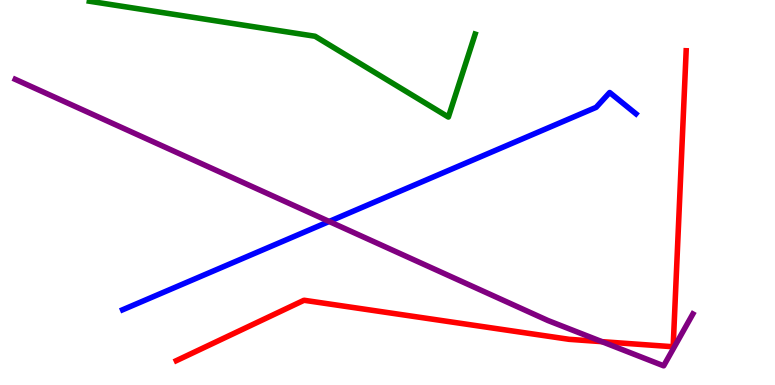[{'lines': ['blue', 'red'], 'intersections': []}, {'lines': ['green', 'red'], 'intersections': []}, {'lines': ['purple', 'red'], 'intersections': [{'x': 7.77, 'y': 1.13}]}, {'lines': ['blue', 'green'], 'intersections': []}, {'lines': ['blue', 'purple'], 'intersections': [{'x': 4.25, 'y': 4.25}]}, {'lines': ['green', 'purple'], 'intersections': []}]